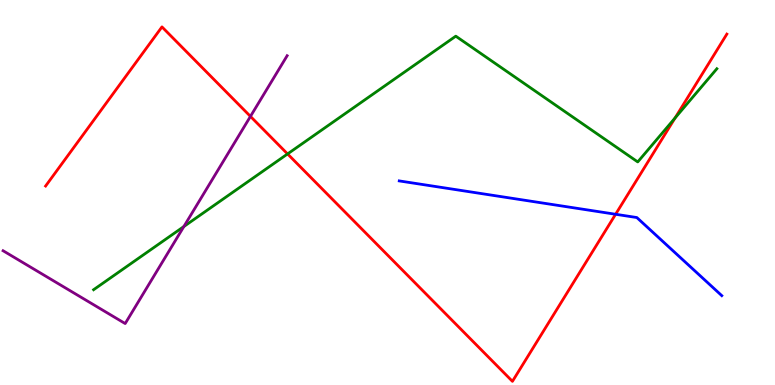[{'lines': ['blue', 'red'], 'intersections': [{'x': 7.94, 'y': 4.43}]}, {'lines': ['green', 'red'], 'intersections': [{'x': 3.71, 'y': 6.0}, {'x': 8.71, 'y': 6.94}]}, {'lines': ['purple', 'red'], 'intersections': [{'x': 3.23, 'y': 6.98}]}, {'lines': ['blue', 'green'], 'intersections': []}, {'lines': ['blue', 'purple'], 'intersections': []}, {'lines': ['green', 'purple'], 'intersections': [{'x': 2.37, 'y': 4.12}]}]